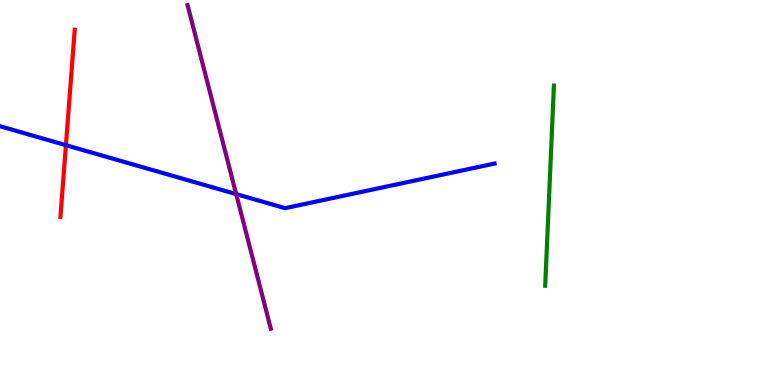[{'lines': ['blue', 'red'], 'intersections': [{'x': 0.851, 'y': 6.23}]}, {'lines': ['green', 'red'], 'intersections': []}, {'lines': ['purple', 'red'], 'intersections': []}, {'lines': ['blue', 'green'], 'intersections': []}, {'lines': ['blue', 'purple'], 'intersections': [{'x': 3.05, 'y': 4.96}]}, {'lines': ['green', 'purple'], 'intersections': []}]